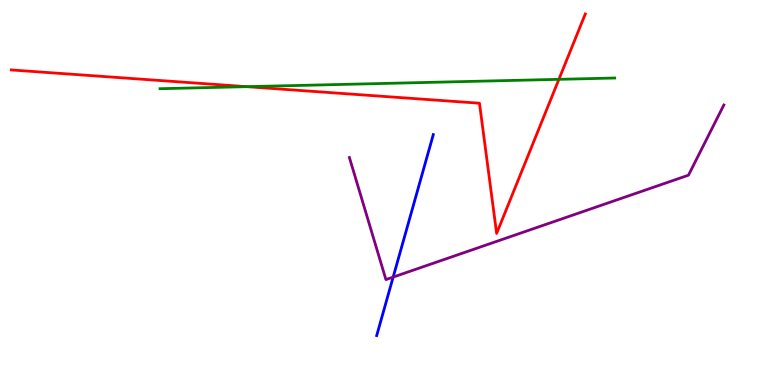[{'lines': ['blue', 'red'], 'intersections': []}, {'lines': ['green', 'red'], 'intersections': [{'x': 3.18, 'y': 7.75}, {'x': 7.21, 'y': 7.94}]}, {'lines': ['purple', 'red'], 'intersections': []}, {'lines': ['blue', 'green'], 'intersections': []}, {'lines': ['blue', 'purple'], 'intersections': [{'x': 5.07, 'y': 2.8}]}, {'lines': ['green', 'purple'], 'intersections': []}]